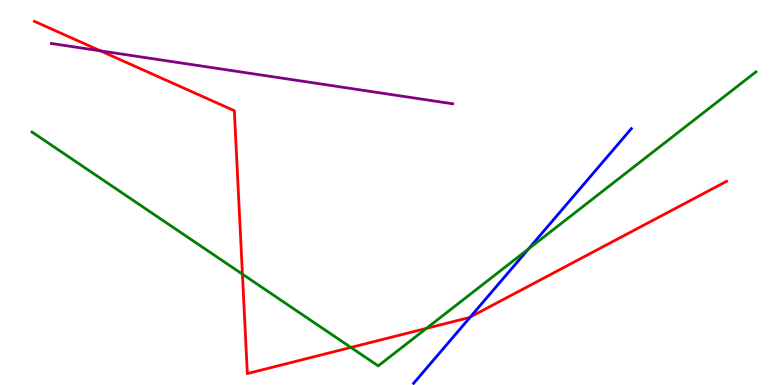[{'lines': ['blue', 'red'], 'intersections': [{'x': 6.07, 'y': 1.77}]}, {'lines': ['green', 'red'], 'intersections': [{'x': 3.13, 'y': 2.88}, {'x': 4.53, 'y': 0.976}, {'x': 5.5, 'y': 1.47}]}, {'lines': ['purple', 'red'], 'intersections': [{'x': 1.3, 'y': 8.68}]}, {'lines': ['blue', 'green'], 'intersections': [{'x': 6.82, 'y': 3.54}]}, {'lines': ['blue', 'purple'], 'intersections': []}, {'lines': ['green', 'purple'], 'intersections': []}]